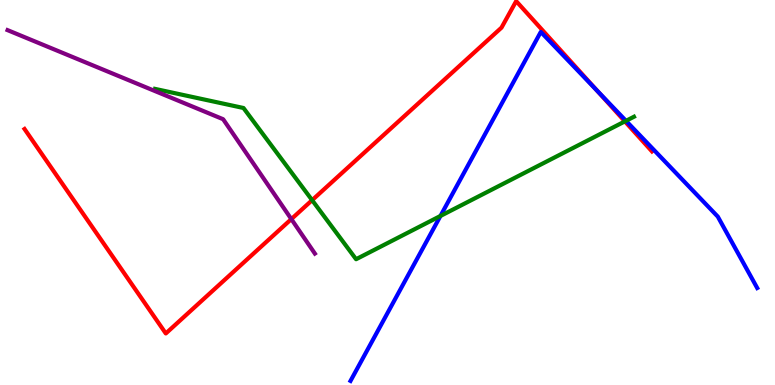[{'lines': ['blue', 'red'], 'intersections': [{'x': 7.7, 'y': 7.65}]}, {'lines': ['green', 'red'], 'intersections': [{'x': 4.03, 'y': 4.8}, {'x': 8.06, 'y': 6.85}]}, {'lines': ['purple', 'red'], 'intersections': [{'x': 3.76, 'y': 4.31}]}, {'lines': ['blue', 'green'], 'intersections': [{'x': 5.68, 'y': 4.39}, {'x': 8.08, 'y': 6.86}]}, {'lines': ['blue', 'purple'], 'intersections': []}, {'lines': ['green', 'purple'], 'intersections': []}]